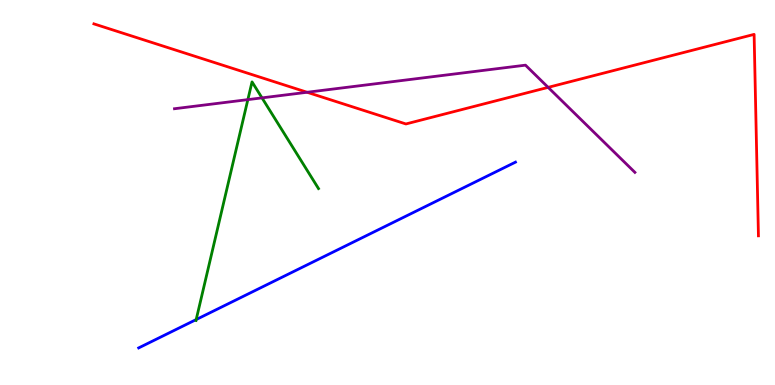[{'lines': ['blue', 'red'], 'intersections': []}, {'lines': ['green', 'red'], 'intersections': []}, {'lines': ['purple', 'red'], 'intersections': [{'x': 3.96, 'y': 7.6}, {'x': 7.07, 'y': 7.73}]}, {'lines': ['blue', 'green'], 'intersections': [{'x': 2.53, 'y': 1.7}]}, {'lines': ['blue', 'purple'], 'intersections': []}, {'lines': ['green', 'purple'], 'intersections': [{'x': 3.2, 'y': 7.41}, {'x': 3.38, 'y': 7.46}]}]